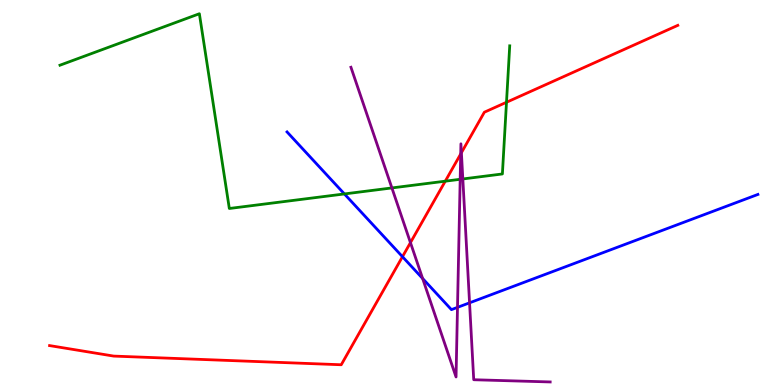[{'lines': ['blue', 'red'], 'intersections': [{'x': 5.19, 'y': 3.33}]}, {'lines': ['green', 'red'], 'intersections': [{'x': 5.75, 'y': 5.29}, {'x': 6.54, 'y': 7.34}]}, {'lines': ['purple', 'red'], 'intersections': [{'x': 5.3, 'y': 3.7}, {'x': 5.94, 'y': 6.0}, {'x': 5.95, 'y': 6.03}]}, {'lines': ['blue', 'green'], 'intersections': [{'x': 4.44, 'y': 4.96}]}, {'lines': ['blue', 'purple'], 'intersections': [{'x': 5.45, 'y': 2.77}, {'x': 5.9, 'y': 2.02}, {'x': 6.06, 'y': 2.13}]}, {'lines': ['green', 'purple'], 'intersections': [{'x': 5.06, 'y': 5.12}, {'x': 5.94, 'y': 5.34}, {'x': 5.97, 'y': 5.35}]}]